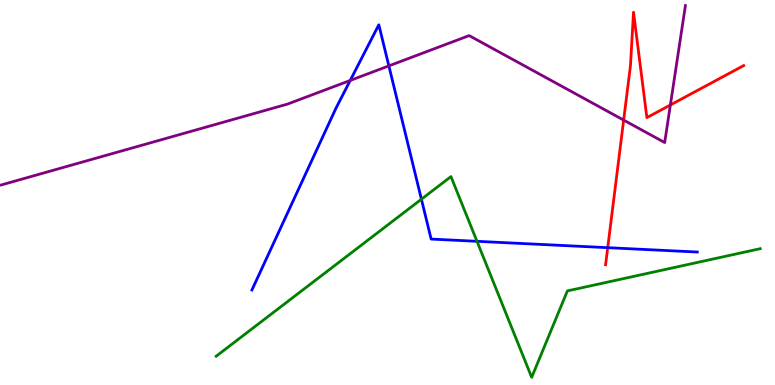[{'lines': ['blue', 'red'], 'intersections': [{'x': 7.84, 'y': 3.57}]}, {'lines': ['green', 'red'], 'intersections': []}, {'lines': ['purple', 'red'], 'intersections': [{'x': 8.05, 'y': 6.88}, {'x': 8.65, 'y': 7.27}]}, {'lines': ['blue', 'green'], 'intersections': [{'x': 5.44, 'y': 4.83}, {'x': 6.15, 'y': 3.73}]}, {'lines': ['blue', 'purple'], 'intersections': [{'x': 4.52, 'y': 7.91}, {'x': 5.02, 'y': 8.29}]}, {'lines': ['green', 'purple'], 'intersections': []}]